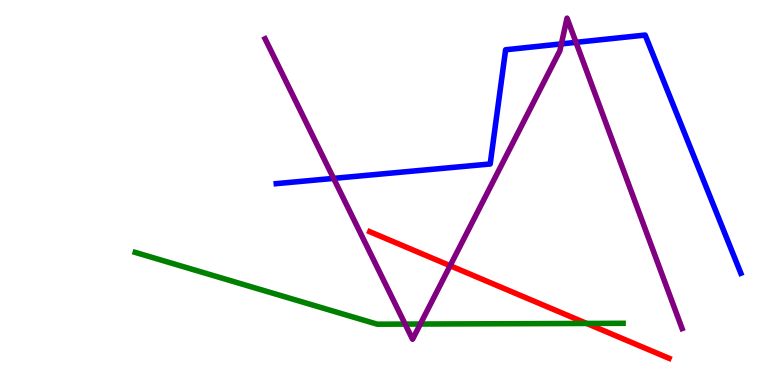[{'lines': ['blue', 'red'], 'intersections': []}, {'lines': ['green', 'red'], 'intersections': [{'x': 7.57, 'y': 1.6}]}, {'lines': ['purple', 'red'], 'intersections': [{'x': 5.81, 'y': 3.1}]}, {'lines': ['blue', 'green'], 'intersections': []}, {'lines': ['blue', 'purple'], 'intersections': [{'x': 4.3, 'y': 5.37}, {'x': 7.24, 'y': 8.86}, {'x': 7.43, 'y': 8.9}]}, {'lines': ['green', 'purple'], 'intersections': [{'x': 5.23, 'y': 1.58}, {'x': 5.42, 'y': 1.58}]}]